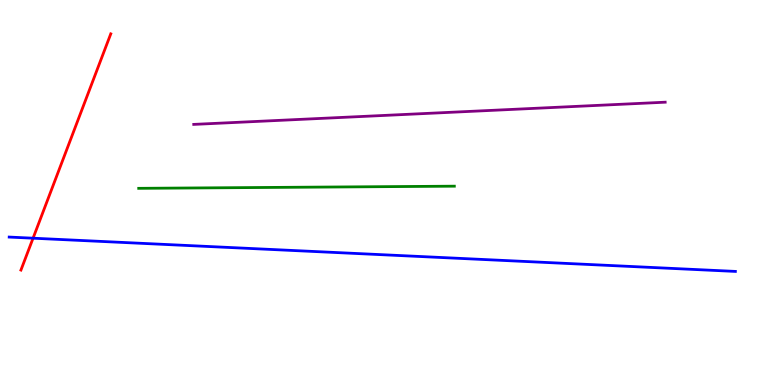[{'lines': ['blue', 'red'], 'intersections': [{'x': 0.427, 'y': 3.81}]}, {'lines': ['green', 'red'], 'intersections': []}, {'lines': ['purple', 'red'], 'intersections': []}, {'lines': ['blue', 'green'], 'intersections': []}, {'lines': ['blue', 'purple'], 'intersections': []}, {'lines': ['green', 'purple'], 'intersections': []}]